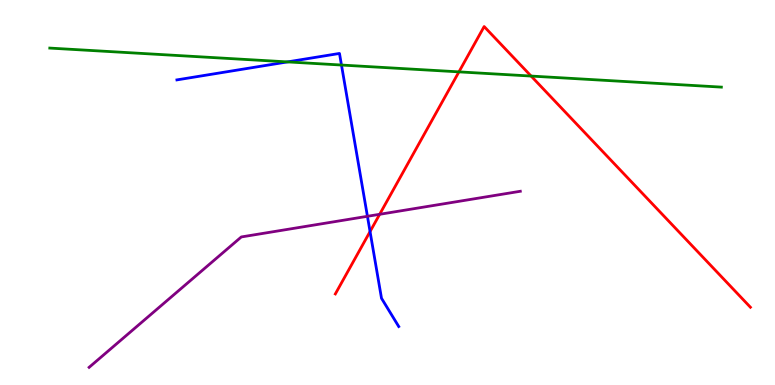[{'lines': ['blue', 'red'], 'intersections': [{'x': 4.77, 'y': 3.99}]}, {'lines': ['green', 'red'], 'intersections': [{'x': 5.92, 'y': 8.13}, {'x': 6.85, 'y': 8.02}]}, {'lines': ['purple', 'red'], 'intersections': [{'x': 4.9, 'y': 4.43}]}, {'lines': ['blue', 'green'], 'intersections': [{'x': 3.71, 'y': 8.39}, {'x': 4.41, 'y': 8.31}]}, {'lines': ['blue', 'purple'], 'intersections': [{'x': 4.74, 'y': 4.38}]}, {'lines': ['green', 'purple'], 'intersections': []}]